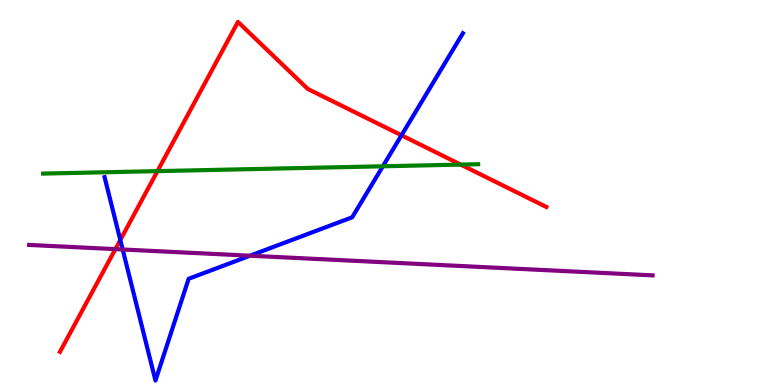[{'lines': ['blue', 'red'], 'intersections': [{'x': 1.55, 'y': 3.77}, {'x': 5.18, 'y': 6.49}]}, {'lines': ['green', 'red'], 'intersections': [{'x': 2.03, 'y': 5.56}, {'x': 5.95, 'y': 5.72}]}, {'lines': ['purple', 'red'], 'intersections': [{'x': 1.49, 'y': 3.53}]}, {'lines': ['blue', 'green'], 'intersections': [{'x': 4.94, 'y': 5.68}]}, {'lines': ['blue', 'purple'], 'intersections': [{'x': 1.58, 'y': 3.52}, {'x': 3.23, 'y': 3.36}]}, {'lines': ['green', 'purple'], 'intersections': []}]